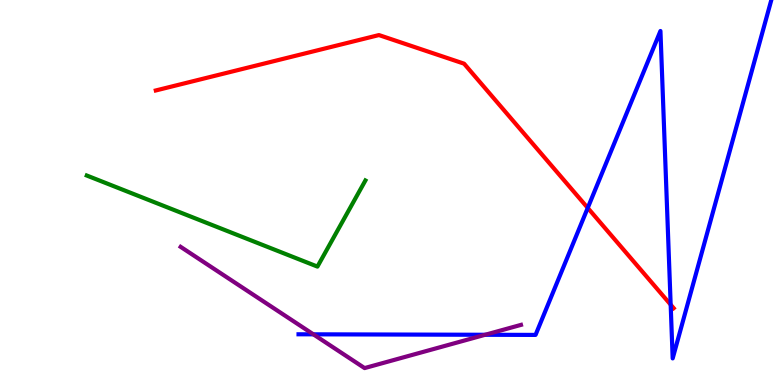[{'lines': ['blue', 'red'], 'intersections': [{'x': 7.58, 'y': 4.6}, {'x': 8.65, 'y': 2.09}]}, {'lines': ['green', 'red'], 'intersections': []}, {'lines': ['purple', 'red'], 'intersections': []}, {'lines': ['blue', 'green'], 'intersections': []}, {'lines': ['blue', 'purple'], 'intersections': [{'x': 4.04, 'y': 1.32}, {'x': 6.26, 'y': 1.3}]}, {'lines': ['green', 'purple'], 'intersections': []}]